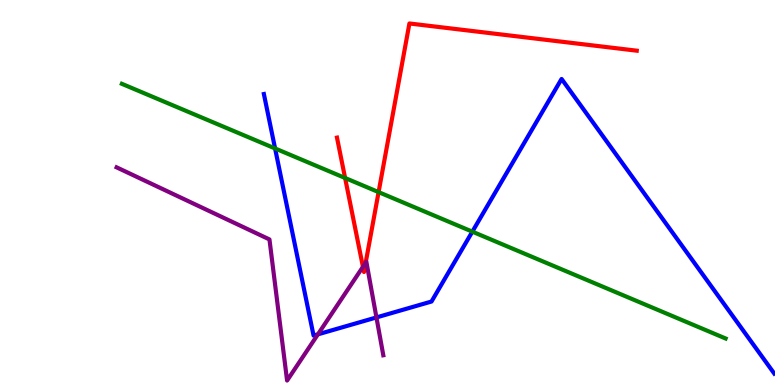[{'lines': ['blue', 'red'], 'intersections': []}, {'lines': ['green', 'red'], 'intersections': [{'x': 4.45, 'y': 5.38}, {'x': 4.89, 'y': 5.01}]}, {'lines': ['purple', 'red'], 'intersections': [{'x': 4.68, 'y': 3.07}, {'x': 4.72, 'y': 3.18}]}, {'lines': ['blue', 'green'], 'intersections': [{'x': 3.55, 'y': 6.14}, {'x': 6.09, 'y': 3.98}]}, {'lines': ['blue', 'purple'], 'intersections': [{'x': 4.1, 'y': 1.32}, {'x': 4.86, 'y': 1.75}]}, {'lines': ['green', 'purple'], 'intersections': []}]